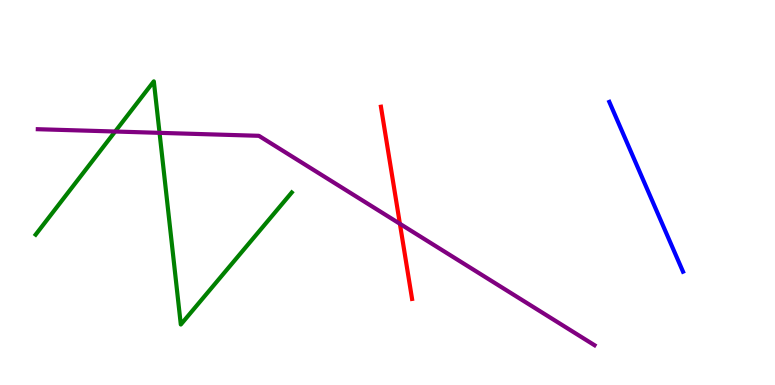[{'lines': ['blue', 'red'], 'intersections': []}, {'lines': ['green', 'red'], 'intersections': []}, {'lines': ['purple', 'red'], 'intersections': [{'x': 5.16, 'y': 4.19}]}, {'lines': ['blue', 'green'], 'intersections': []}, {'lines': ['blue', 'purple'], 'intersections': []}, {'lines': ['green', 'purple'], 'intersections': [{'x': 1.49, 'y': 6.58}, {'x': 2.06, 'y': 6.55}]}]